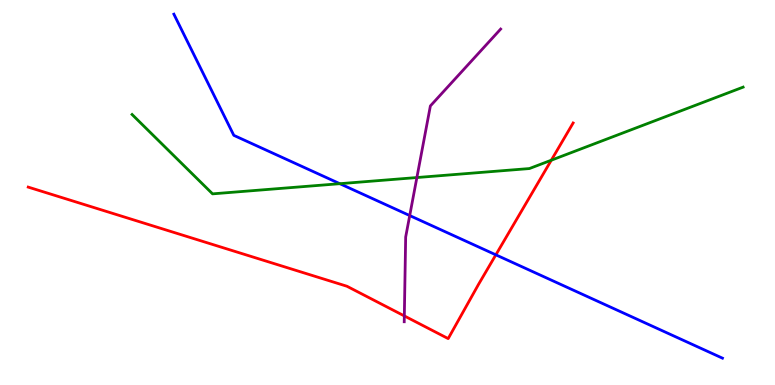[{'lines': ['blue', 'red'], 'intersections': [{'x': 6.4, 'y': 3.38}]}, {'lines': ['green', 'red'], 'intersections': [{'x': 7.11, 'y': 5.84}]}, {'lines': ['purple', 'red'], 'intersections': [{'x': 5.22, 'y': 1.79}]}, {'lines': ['blue', 'green'], 'intersections': [{'x': 4.38, 'y': 5.23}]}, {'lines': ['blue', 'purple'], 'intersections': [{'x': 5.29, 'y': 4.4}]}, {'lines': ['green', 'purple'], 'intersections': [{'x': 5.38, 'y': 5.39}]}]